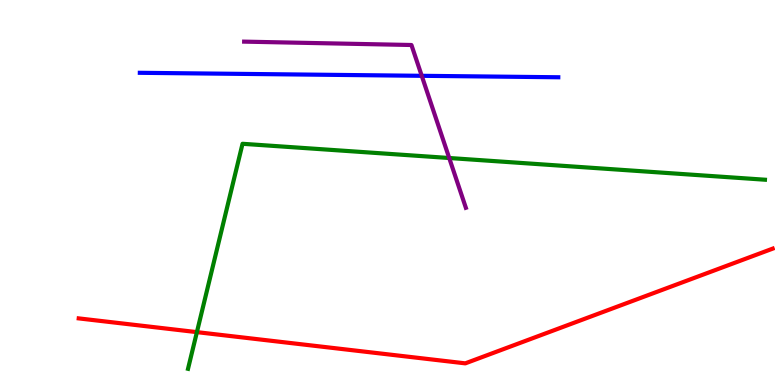[{'lines': ['blue', 'red'], 'intersections': []}, {'lines': ['green', 'red'], 'intersections': [{'x': 2.54, 'y': 1.37}]}, {'lines': ['purple', 'red'], 'intersections': []}, {'lines': ['blue', 'green'], 'intersections': []}, {'lines': ['blue', 'purple'], 'intersections': [{'x': 5.44, 'y': 8.03}]}, {'lines': ['green', 'purple'], 'intersections': [{'x': 5.8, 'y': 5.9}]}]